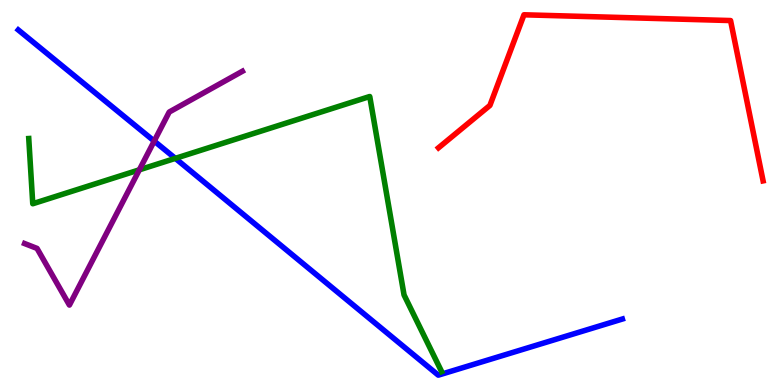[{'lines': ['blue', 'red'], 'intersections': []}, {'lines': ['green', 'red'], 'intersections': []}, {'lines': ['purple', 'red'], 'intersections': []}, {'lines': ['blue', 'green'], 'intersections': [{'x': 2.26, 'y': 5.89}]}, {'lines': ['blue', 'purple'], 'intersections': [{'x': 1.99, 'y': 6.34}]}, {'lines': ['green', 'purple'], 'intersections': [{'x': 1.8, 'y': 5.59}]}]